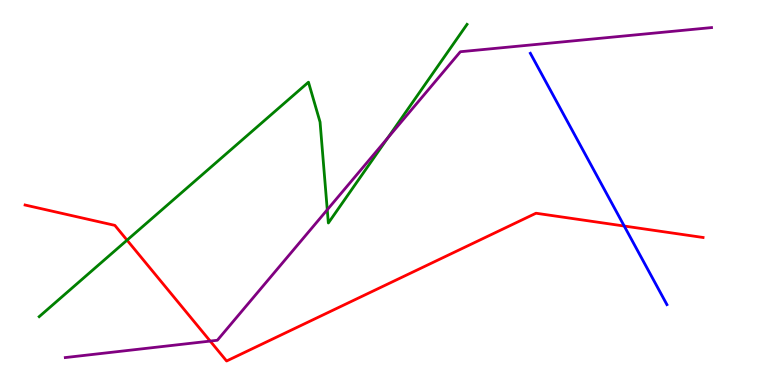[{'lines': ['blue', 'red'], 'intersections': [{'x': 8.05, 'y': 4.13}]}, {'lines': ['green', 'red'], 'intersections': [{'x': 1.64, 'y': 3.76}]}, {'lines': ['purple', 'red'], 'intersections': [{'x': 2.71, 'y': 1.14}]}, {'lines': ['blue', 'green'], 'intersections': []}, {'lines': ['blue', 'purple'], 'intersections': []}, {'lines': ['green', 'purple'], 'intersections': [{'x': 4.22, 'y': 4.55}, {'x': 5.0, 'y': 6.42}]}]